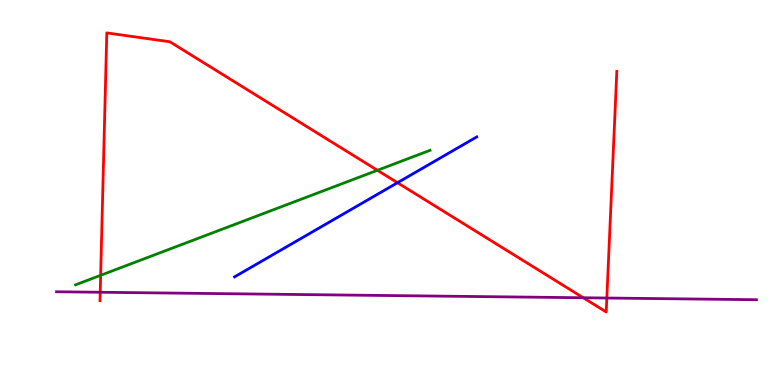[{'lines': ['blue', 'red'], 'intersections': [{'x': 5.13, 'y': 5.25}]}, {'lines': ['green', 'red'], 'intersections': [{'x': 1.3, 'y': 2.85}, {'x': 4.87, 'y': 5.58}]}, {'lines': ['purple', 'red'], 'intersections': [{'x': 1.29, 'y': 2.41}, {'x': 7.53, 'y': 2.27}, {'x': 7.83, 'y': 2.26}]}, {'lines': ['blue', 'green'], 'intersections': []}, {'lines': ['blue', 'purple'], 'intersections': []}, {'lines': ['green', 'purple'], 'intersections': []}]